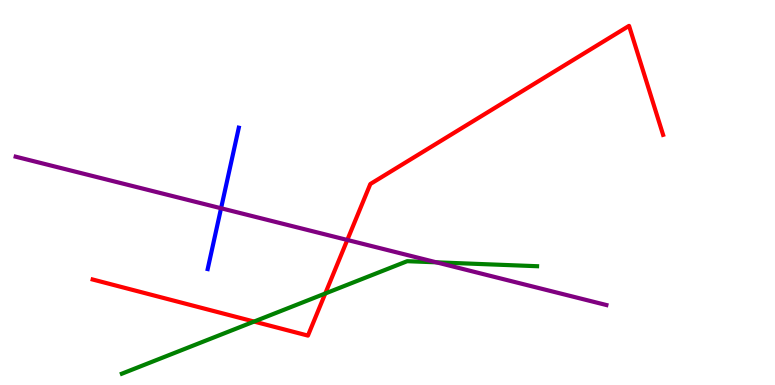[{'lines': ['blue', 'red'], 'intersections': []}, {'lines': ['green', 'red'], 'intersections': [{'x': 3.28, 'y': 1.65}, {'x': 4.2, 'y': 2.38}]}, {'lines': ['purple', 'red'], 'intersections': [{'x': 4.48, 'y': 3.77}]}, {'lines': ['blue', 'green'], 'intersections': []}, {'lines': ['blue', 'purple'], 'intersections': [{'x': 2.85, 'y': 4.59}]}, {'lines': ['green', 'purple'], 'intersections': [{'x': 5.63, 'y': 3.19}]}]